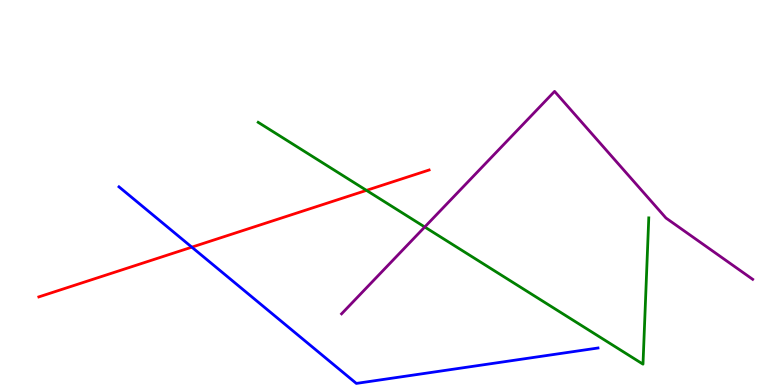[{'lines': ['blue', 'red'], 'intersections': [{'x': 2.48, 'y': 3.58}]}, {'lines': ['green', 'red'], 'intersections': [{'x': 4.73, 'y': 5.06}]}, {'lines': ['purple', 'red'], 'intersections': []}, {'lines': ['blue', 'green'], 'intersections': []}, {'lines': ['blue', 'purple'], 'intersections': []}, {'lines': ['green', 'purple'], 'intersections': [{'x': 5.48, 'y': 4.1}]}]